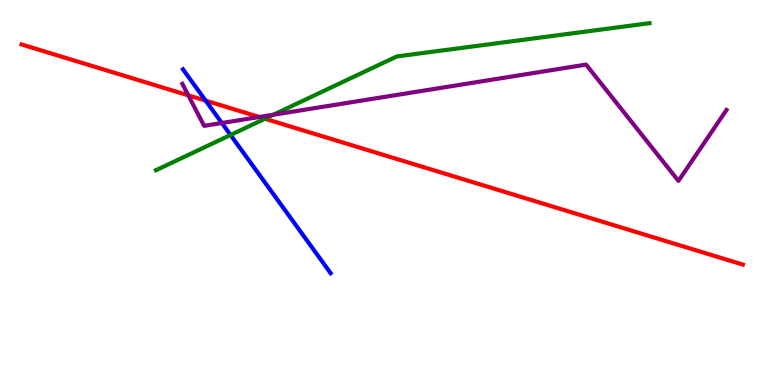[{'lines': ['blue', 'red'], 'intersections': [{'x': 2.65, 'y': 7.39}]}, {'lines': ['green', 'red'], 'intersections': [{'x': 3.42, 'y': 6.92}]}, {'lines': ['purple', 'red'], 'intersections': [{'x': 2.43, 'y': 7.52}, {'x': 3.35, 'y': 6.96}]}, {'lines': ['blue', 'green'], 'intersections': [{'x': 2.97, 'y': 6.49}]}, {'lines': ['blue', 'purple'], 'intersections': [{'x': 2.86, 'y': 6.81}]}, {'lines': ['green', 'purple'], 'intersections': [{'x': 3.53, 'y': 7.02}]}]